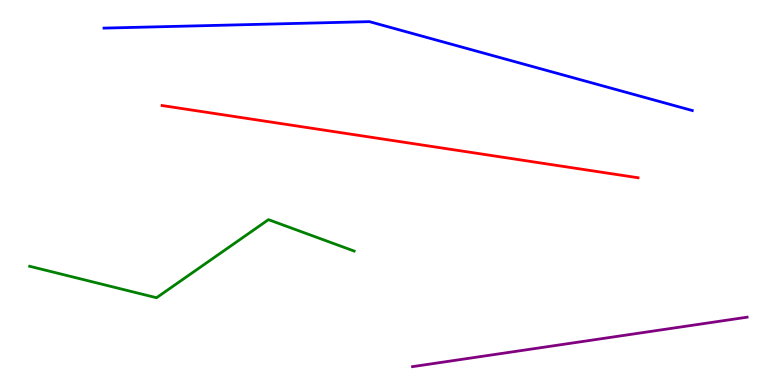[{'lines': ['blue', 'red'], 'intersections': []}, {'lines': ['green', 'red'], 'intersections': []}, {'lines': ['purple', 'red'], 'intersections': []}, {'lines': ['blue', 'green'], 'intersections': []}, {'lines': ['blue', 'purple'], 'intersections': []}, {'lines': ['green', 'purple'], 'intersections': []}]